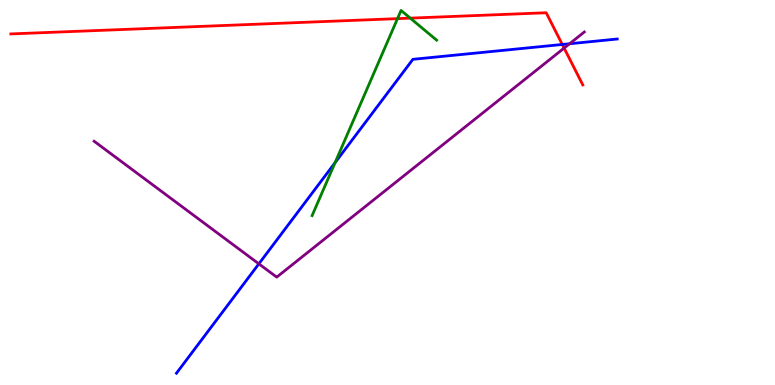[{'lines': ['blue', 'red'], 'intersections': [{'x': 7.26, 'y': 8.84}]}, {'lines': ['green', 'red'], 'intersections': [{'x': 5.13, 'y': 9.52}, {'x': 5.29, 'y': 9.53}]}, {'lines': ['purple', 'red'], 'intersections': [{'x': 7.28, 'y': 8.75}]}, {'lines': ['blue', 'green'], 'intersections': [{'x': 4.32, 'y': 5.77}]}, {'lines': ['blue', 'purple'], 'intersections': [{'x': 3.34, 'y': 3.15}, {'x': 7.35, 'y': 8.86}]}, {'lines': ['green', 'purple'], 'intersections': []}]